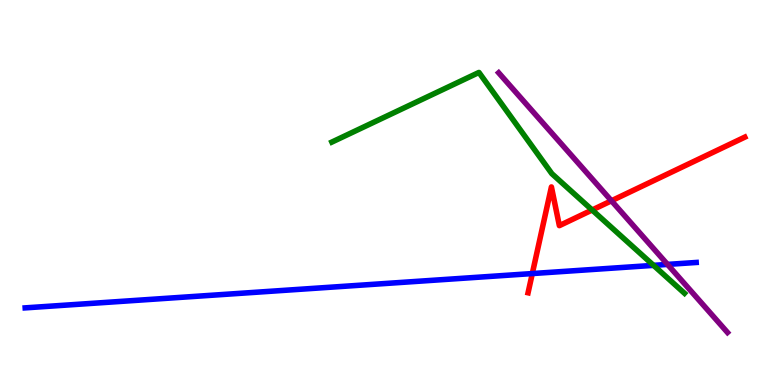[{'lines': ['blue', 'red'], 'intersections': [{'x': 6.87, 'y': 2.89}]}, {'lines': ['green', 'red'], 'intersections': [{'x': 7.64, 'y': 4.55}]}, {'lines': ['purple', 'red'], 'intersections': [{'x': 7.89, 'y': 4.78}]}, {'lines': ['blue', 'green'], 'intersections': [{'x': 8.43, 'y': 3.11}]}, {'lines': ['blue', 'purple'], 'intersections': [{'x': 8.61, 'y': 3.13}]}, {'lines': ['green', 'purple'], 'intersections': []}]